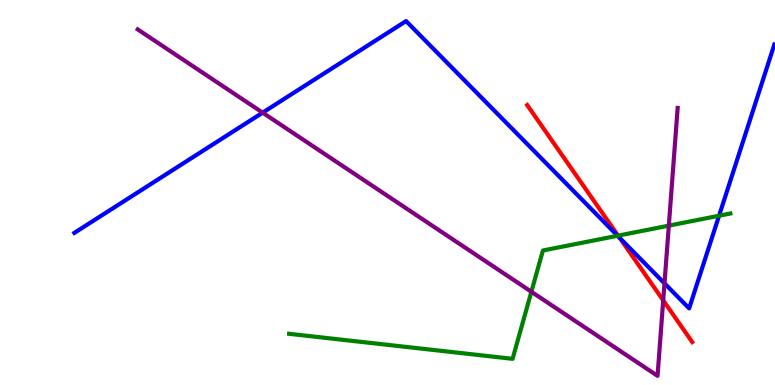[{'lines': ['blue', 'red'], 'intersections': [{'x': 8.0, 'y': 3.82}]}, {'lines': ['green', 'red'], 'intersections': [{'x': 7.98, 'y': 3.88}]}, {'lines': ['purple', 'red'], 'intersections': [{'x': 8.56, 'y': 2.2}]}, {'lines': ['blue', 'green'], 'intersections': [{'x': 7.97, 'y': 3.88}, {'x': 9.28, 'y': 4.4}]}, {'lines': ['blue', 'purple'], 'intersections': [{'x': 3.39, 'y': 7.07}, {'x': 8.57, 'y': 2.64}]}, {'lines': ['green', 'purple'], 'intersections': [{'x': 6.86, 'y': 2.42}, {'x': 8.63, 'y': 4.14}]}]